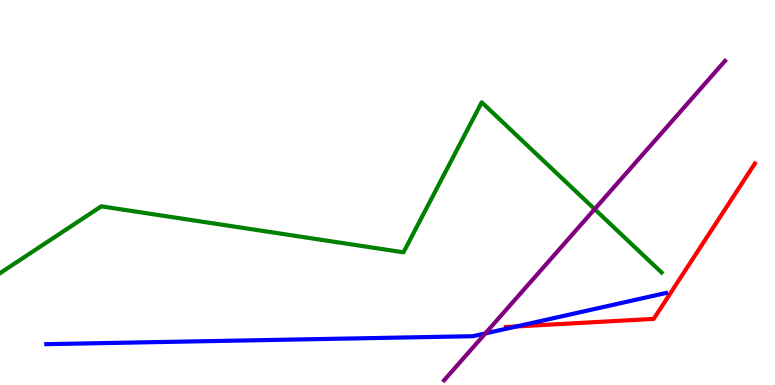[{'lines': ['blue', 'red'], 'intersections': [{'x': 6.66, 'y': 1.52}]}, {'lines': ['green', 'red'], 'intersections': []}, {'lines': ['purple', 'red'], 'intersections': []}, {'lines': ['blue', 'green'], 'intersections': []}, {'lines': ['blue', 'purple'], 'intersections': [{'x': 6.26, 'y': 1.34}]}, {'lines': ['green', 'purple'], 'intersections': [{'x': 7.67, 'y': 4.57}]}]